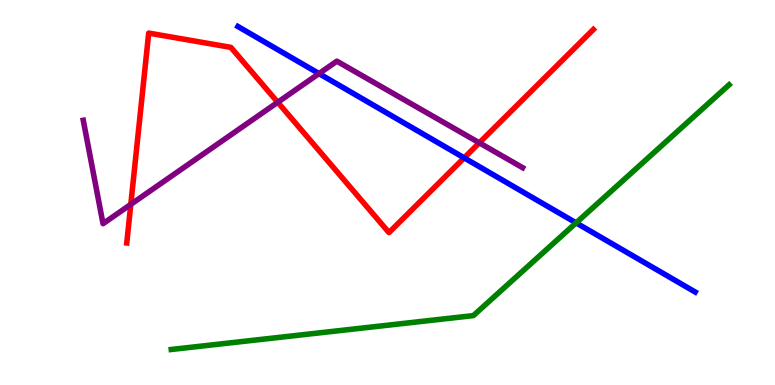[{'lines': ['blue', 'red'], 'intersections': [{'x': 5.99, 'y': 5.9}]}, {'lines': ['green', 'red'], 'intersections': []}, {'lines': ['purple', 'red'], 'intersections': [{'x': 1.69, 'y': 4.69}, {'x': 3.58, 'y': 7.34}, {'x': 6.18, 'y': 6.29}]}, {'lines': ['blue', 'green'], 'intersections': [{'x': 7.43, 'y': 4.21}]}, {'lines': ['blue', 'purple'], 'intersections': [{'x': 4.12, 'y': 8.09}]}, {'lines': ['green', 'purple'], 'intersections': []}]